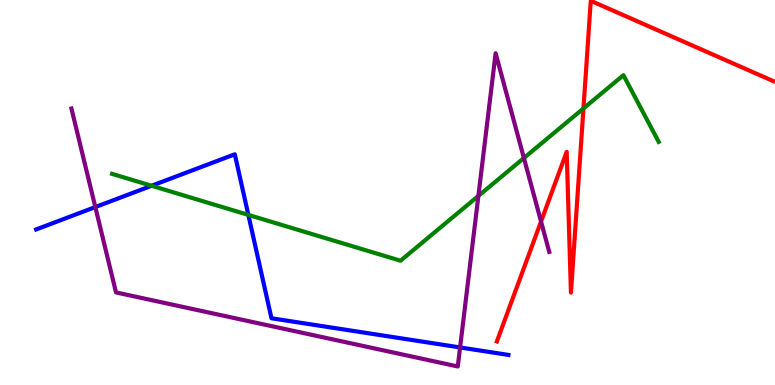[{'lines': ['blue', 'red'], 'intersections': []}, {'lines': ['green', 'red'], 'intersections': [{'x': 7.53, 'y': 7.18}]}, {'lines': ['purple', 'red'], 'intersections': [{'x': 6.98, 'y': 4.25}]}, {'lines': ['blue', 'green'], 'intersections': [{'x': 1.96, 'y': 5.17}, {'x': 3.2, 'y': 4.42}]}, {'lines': ['blue', 'purple'], 'intersections': [{'x': 1.23, 'y': 4.62}, {'x': 5.94, 'y': 0.975}]}, {'lines': ['green', 'purple'], 'intersections': [{'x': 6.17, 'y': 4.91}, {'x': 6.76, 'y': 5.9}]}]